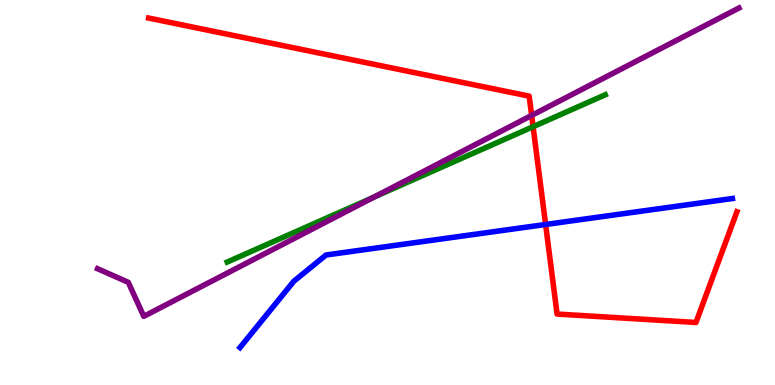[{'lines': ['blue', 'red'], 'intersections': [{'x': 7.04, 'y': 4.17}]}, {'lines': ['green', 'red'], 'intersections': [{'x': 6.88, 'y': 6.71}]}, {'lines': ['purple', 'red'], 'intersections': [{'x': 6.86, 'y': 7.0}]}, {'lines': ['blue', 'green'], 'intersections': []}, {'lines': ['blue', 'purple'], 'intersections': []}, {'lines': ['green', 'purple'], 'intersections': [{'x': 4.82, 'y': 4.88}]}]